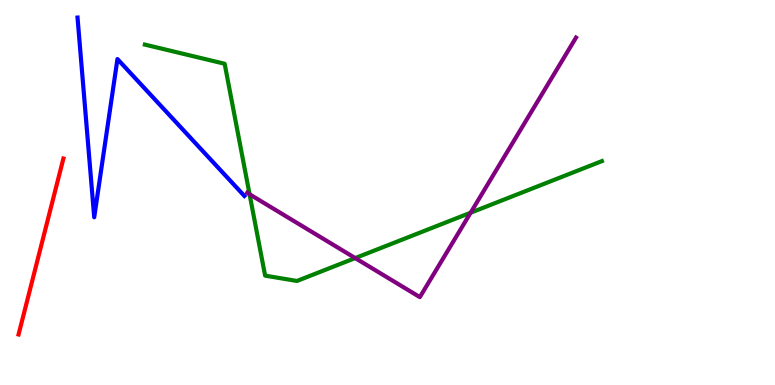[{'lines': ['blue', 'red'], 'intersections': []}, {'lines': ['green', 'red'], 'intersections': []}, {'lines': ['purple', 'red'], 'intersections': []}, {'lines': ['blue', 'green'], 'intersections': []}, {'lines': ['blue', 'purple'], 'intersections': []}, {'lines': ['green', 'purple'], 'intersections': [{'x': 3.22, 'y': 4.95}, {'x': 4.58, 'y': 3.3}, {'x': 6.07, 'y': 4.48}]}]